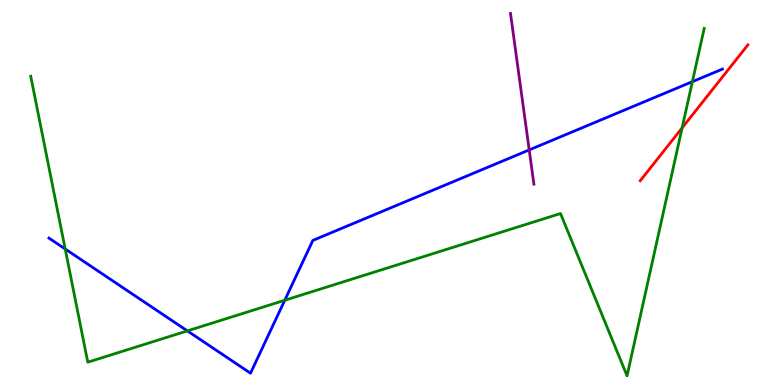[{'lines': ['blue', 'red'], 'intersections': []}, {'lines': ['green', 'red'], 'intersections': [{'x': 8.8, 'y': 6.68}]}, {'lines': ['purple', 'red'], 'intersections': []}, {'lines': ['blue', 'green'], 'intersections': [{'x': 0.841, 'y': 3.53}, {'x': 2.42, 'y': 1.41}, {'x': 3.67, 'y': 2.2}, {'x': 8.93, 'y': 7.88}]}, {'lines': ['blue', 'purple'], 'intersections': [{'x': 6.83, 'y': 6.11}]}, {'lines': ['green', 'purple'], 'intersections': []}]